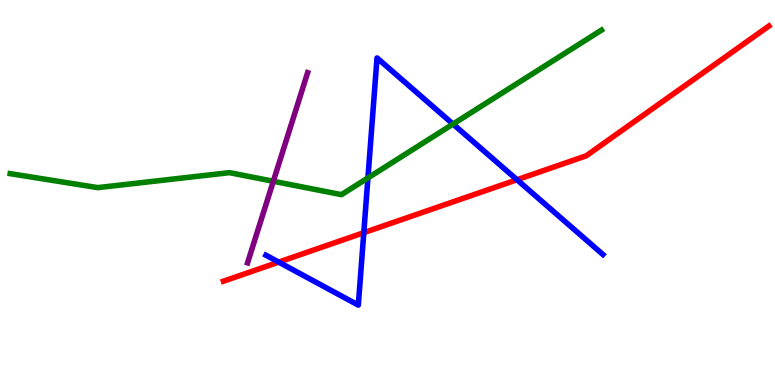[{'lines': ['blue', 'red'], 'intersections': [{'x': 3.6, 'y': 3.19}, {'x': 4.69, 'y': 3.96}, {'x': 6.67, 'y': 5.33}]}, {'lines': ['green', 'red'], 'intersections': []}, {'lines': ['purple', 'red'], 'intersections': []}, {'lines': ['blue', 'green'], 'intersections': [{'x': 4.75, 'y': 5.38}, {'x': 5.85, 'y': 6.78}]}, {'lines': ['blue', 'purple'], 'intersections': []}, {'lines': ['green', 'purple'], 'intersections': [{'x': 3.53, 'y': 5.29}]}]